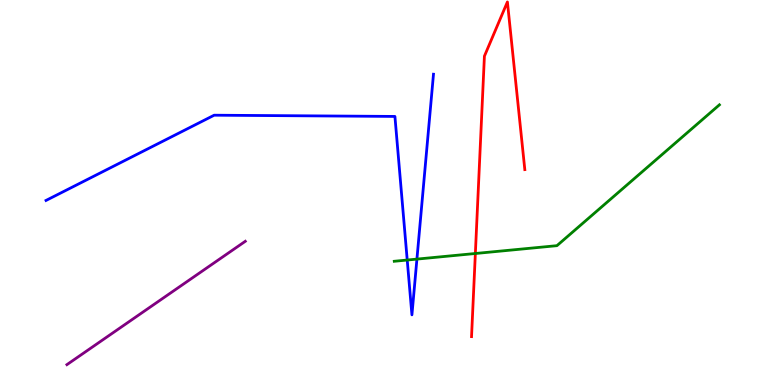[{'lines': ['blue', 'red'], 'intersections': []}, {'lines': ['green', 'red'], 'intersections': [{'x': 6.13, 'y': 3.42}]}, {'lines': ['purple', 'red'], 'intersections': []}, {'lines': ['blue', 'green'], 'intersections': [{'x': 5.25, 'y': 3.25}, {'x': 5.38, 'y': 3.27}]}, {'lines': ['blue', 'purple'], 'intersections': []}, {'lines': ['green', 'purple'], 'intersections': []}]